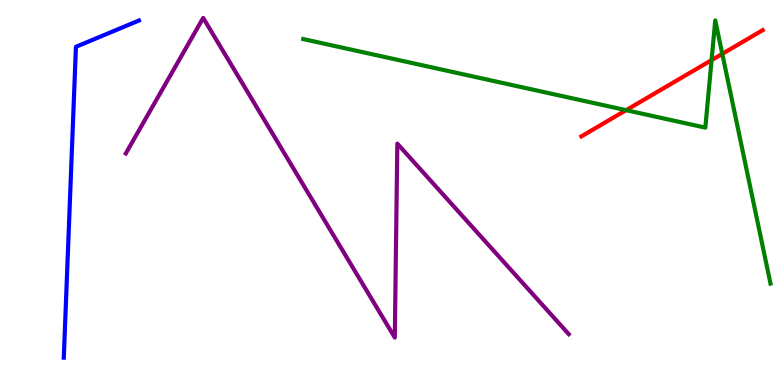[{'lines': ['blue', 'red'], 'intersections': []}, {'lines': ['green', 'red'], 'intersections': [{'x': 8.08, 'y': 7.14}, {'x': 9.18, 'y': 8.44}, {'x': 9.32, 'y': 8.6}]}, {'lines': ['purple', 'red'], 'intersections': []}, {'lines': ['blue', 'green'], 'intersections': []}, {'lines': ['blue', 'purple'], 'intersections': []}, {'lines': ['green', 'purple'], 'intersections': []}]